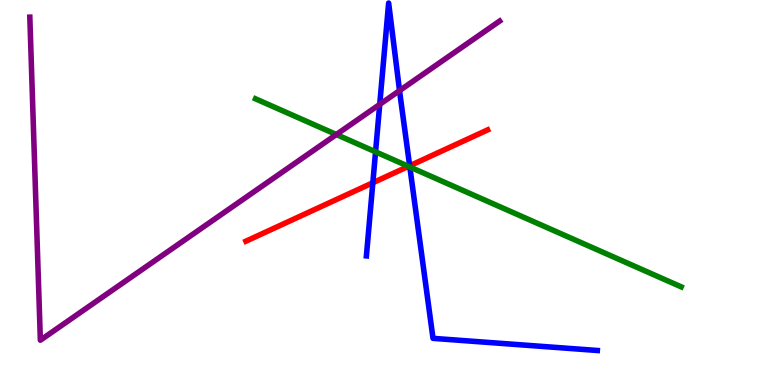[{'lines': ['blue', 'red'], 'intersections': [{'x': 4.81, 'y': 5.25}, {'x': 5.29, 'y': 5.69}]}, {'lines': ['green', 'red'], 'intersections': [{'x': 5.27, 'y': 5.68}]}, {'lines': ['purple', 'red'], 'intersections': []}, {'lines': ['blue', 'green'], 'intersections': [{'x': 4.85, 'y': 6.06}, {'x': 5.29, 'y': 5.66}]}, {'lines': ['blue', 'purple'], 'intersections': [{'x': 4.9, 'y': 7.29}, {'x': 5.16, 'y': 7.65}]}, {'lines': ['green', 'purple'], 'intersections': [{'x': 4.34, 'y': 6.51}]}]